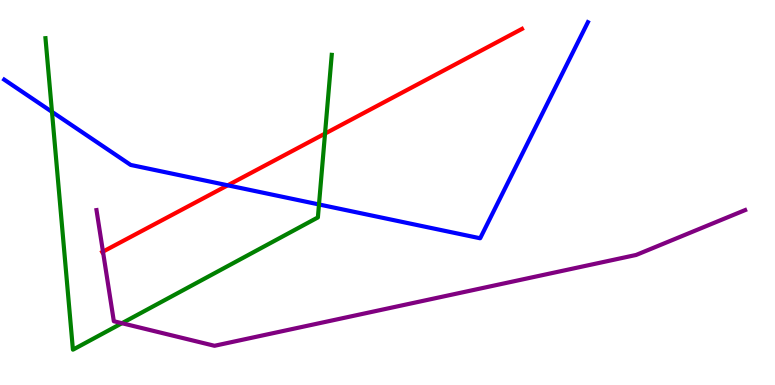[{'lines': ['blue', 'red'], 'intersections': [{'x': 2.94, 'y': 5.19}]}, {'lines': ['green', 'red'], 'intersections': [{'x': 4.19, 'y': 6.53}]}, {'lines': ['purple', 'red'], 'intersections': [{'x': 1.33, 'y': 3.46}]}, {'lines': ['blue', 'green'], 'intersections': [{'x': 0.671, 'y': 7.1}, {'x': 4.12, 'y': 4.69}]}, {'lines': ['blue', 'purple'], 'intersections': []}, {'lines': ['green', 'purple'], 'intersections': [{'x': 1.57, 'y': 1.6}]}]